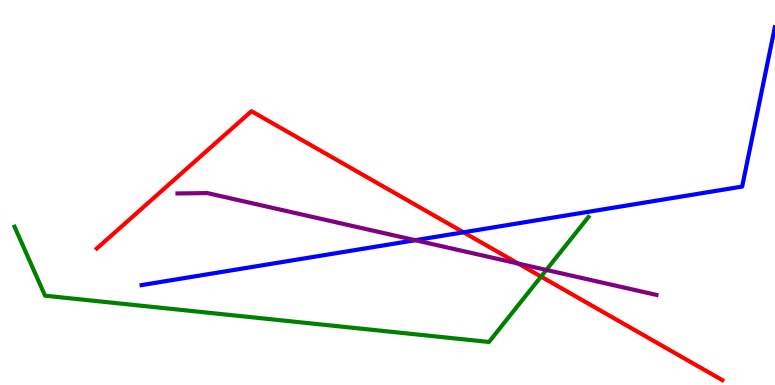[{'lines': ['blue', 'red'], 'intersections': [{'x': 5.98, 'y': 3.97}]}, {'lines': ['green', 'red'], 'intersections': [{'x': 6.98, 'y': 2.82}]}, {'lines': ['purple', 'red'], 'intersections': [{'x': 6.69, 'y': 3.15}]}, {'lines': ['blue', 'green'], 'intersections': []}, {'lines': ['blue', 'purple'], 'intersections': [{'x': 5.36, 'y': 3.76}]}, {'lines': ['green', 'purple'], 'intersections': [{'x': 7.05, 'y': 2.99}]}]